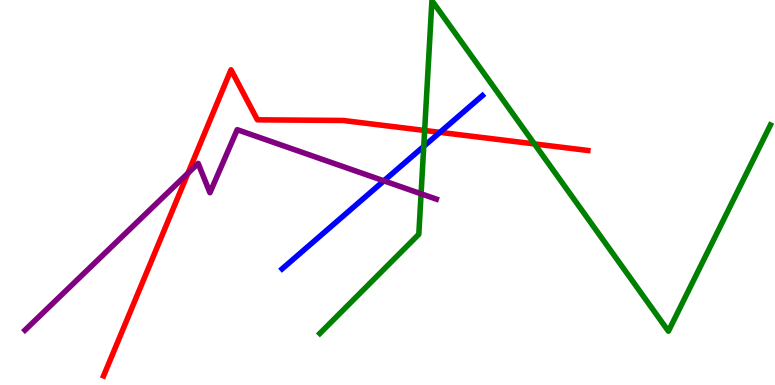[{'lines': ['blue', 'red'], 'intersections': [{'x': 5.68, 'y': 6.56}]}, {'lines': ['green', 'red'], 'intersections': [{'x': 5.48, 'y': 6.61}, {'x': 6.9, 'y': 6.26}]}, {'lines': ['purple', 'red'], 'intersections': [{'x': 2.43, 'y': 5.5}]}, {'lines': ['blue', 'green'], 'intersections': [{'x': 5.47, 'y': 6.2}]}, {'lines': ['blue', 'purple'], 'intersections': [{'x': 4.95, 'y': 5.3}]}, {'lines': ['green', 'purple'], 'intersections': [{'x': 5.43, 'y': 4.97}]}]